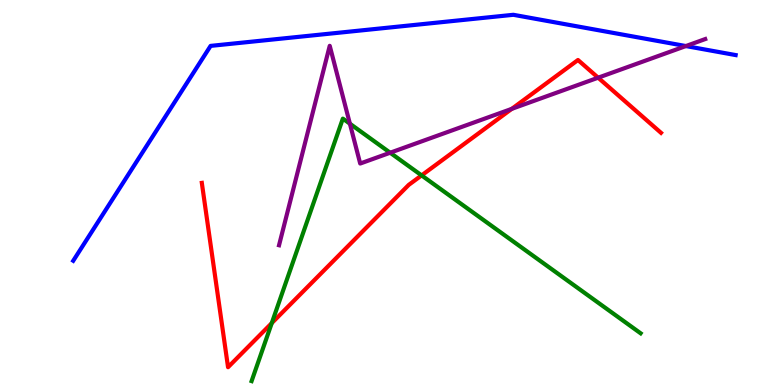[{'lines': ['blue', 'red'], 'intersections': []}, {'lines': ['green', 'red'], 'intersections': [{'x': 3.51, 'y': 1.61}, {'x': 5.44, 'y': 5.44}]}, {'lines': ['purple', 'red'], 'intersections': [{'x': 6.6, 'y': 7.17}, {'x': 7.72, 'y': 7.98}]}, {'lines': ['blue', 'green'], 'intersections': []}, {'lines': ['blue', 'purple'], 'intersections': [{'x': 8.85, 'y': 8.8}]}, {'lines': ['green', 'purple'], 'intersections': [{'x': 4.51, 'y': 6.79}, {'x': 5.03, 'y': 6.03}]}]